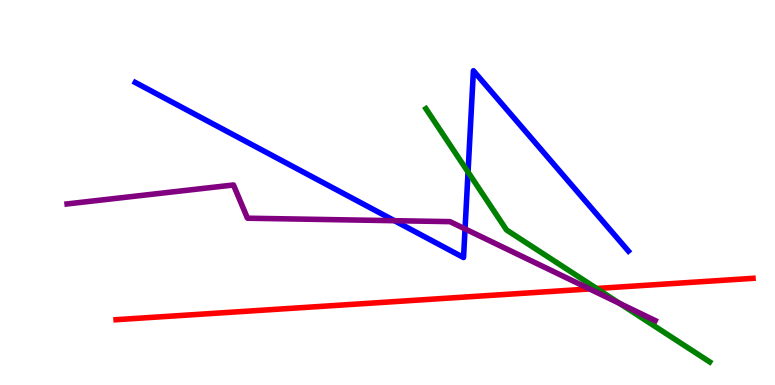[{'lines': ['blue', 'red'], 'intersections': []}, {'lines': ['green', 'red'], 'intersections': [{'x': 7.7, 'y': 2.51}]}, {'lines': ['purple', 'red'], 'intersections': [{'x': 7.61, 'y': 2.49}]}, {'lines': ['blue', 'green'], 'intersections': [{'x': 6.04, 'y': 5.53}]}, {'lines': ['blue', 'purple'], 'intersections': [{'x': 5.09, 'y': 4.27}, {'x': 6.0, 'y': 4.05}]}, {'lines': ['green', 'purple'], 'intersections': [{'x': 8.0, 'y': 2.12}]}]